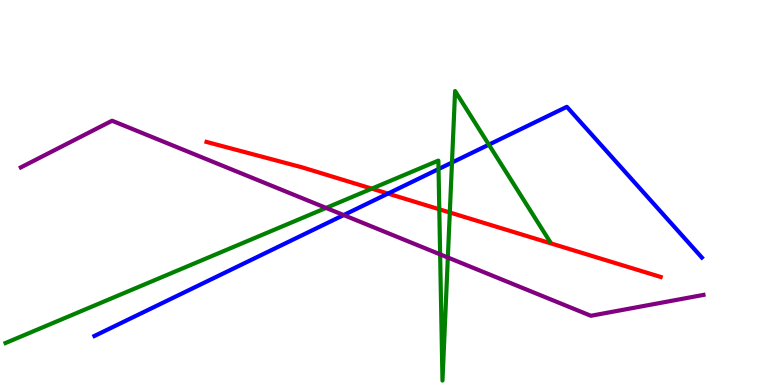[{'lines': ['blue', 'red'], 'intersections': [{'x': 5.01, 'y': 4.97}]}, {'lines': ['green', 'red'], 'intersections': [{'x': 4.8, 'y': 5.1}, {'x': 5.67, 'y': 4.56}, {'x': 5.8, 'y': 4.48}]}, {'lines': ['purple', 'red'], 'intersections': []}, {'lines': ['blue', 'green'], 'intersections': [{'x': 5.66, 'y': 5.61}, {'x': 5.83, 'y': 5.78}, {'x': 6.31, 'y': 6.24}]}, {'lines': ['blue', 'purple'], 'intersections': [{'x': 4.43, 'y': 4.41}]}, {'lines': ['green', 'purple'], 'intersections': [{'x': 4.21, 'y': 4.6}, {'x': 5.68, 'y': 3.39}, {'x': 5.78, 'y': 3.31}]}]